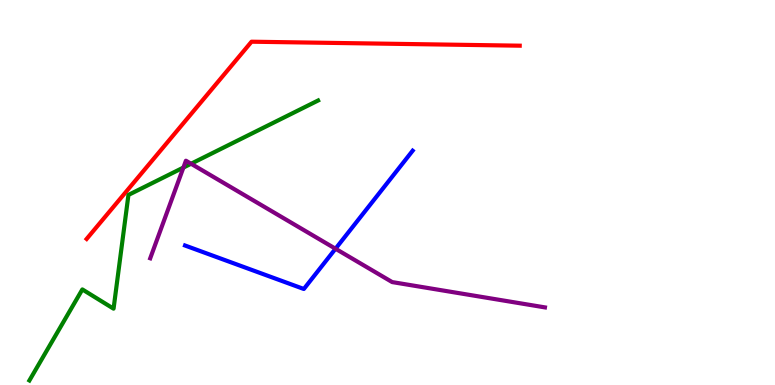[{'lines': ['blue', 'red'], 'intersections': []}, {'lines': ['green', 'red'], 'intersections': []}, {'lines': ['purple', 'red'], 'intersections': []}, {'lines': ['blue', 'green'], 'intersections': []}, {'lines': ['blue', 'purple'], 'intersections': [{'x': 4.33, 'y': 3.54}]}, {'lines': ['green', 'purple'], 'intersections': [{'x': 2.37, 'y': 5.65}, {'x': 2.47, 'y': 5.75}]}]